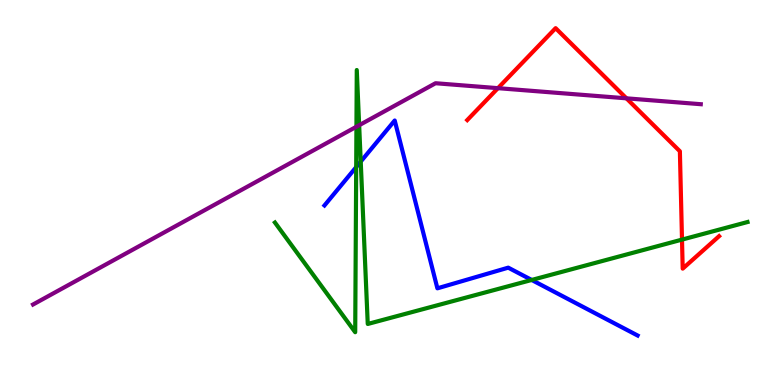[{'lines': ['blue', 'red'], 'intersections': []}, {'lines': ['green', 'red'], 'intersections': [{'x': 8.8, 'y': 3.78}]}, {'lines': ['purple', 'red'], 'intersections': [{'x': 6.42, 'y': 7.71}, {'x': 8.08, 'y': 7.45}]}, {'lines': ['blue', 'green'], 'intersections': [{'x': 4.6, 'y': 5.66}, {'x': 4.65, 'y': 5.8}, {'x': 6.86, 'y': 2.73}]}, {'lines': ['blue', 'purple'], 'intersections': []}, {'lines': ['green', 'purple'], 'intersections': [{'x': 4.6, 'y': 6.71}, {'x': 4.63, 'y': 6.75}]}]